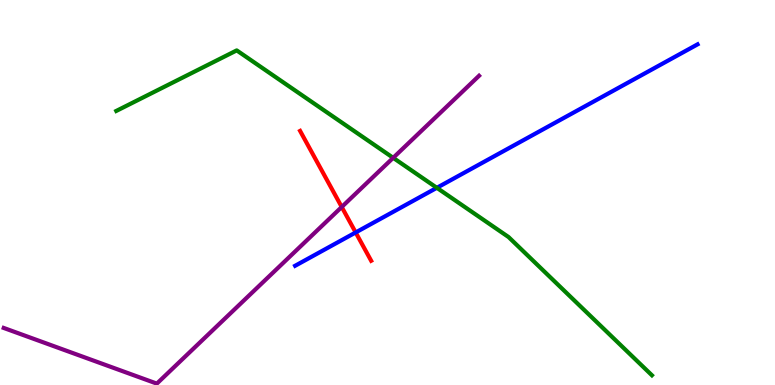[{'lines': ['blue', 'red'], 'intersections': [{'x': 4.59, 'y': 3.96}]}, {'lines': ['green', 'red'], 'intersections': []}, {'lines': ['purple', 'red'], 'intersections': [{'x': 4.41, 'y': 4.62}]}, {'lines': ['blue', 'green'], 'intersections': [{'x': 5.64, 'y': 5.12}]}, {'lines': ['blue', 'purple'], 'intersections': []}, {'lines': ['green', 'purple'], 'intersections': [{'x': 5.07, 'y': 5.9}]}]